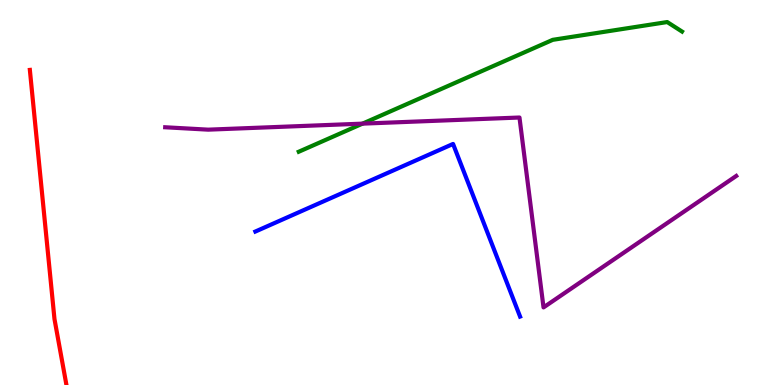[{'lines': ['blue', 'red'], 'intersections': []}, {'lines': ['green', 'red'], 'intersections': []}, {'lines': ['purple', 'red'], 'intersections': []}, {'lines': ['blue', 'green'], 'intersections': []}, {'lines': ['blue', 'purple'], 'intersections': []}, {'lines': ['green', 'purple'], 'intersections': [{'x': 4.68, 'y': 6.79}]}]